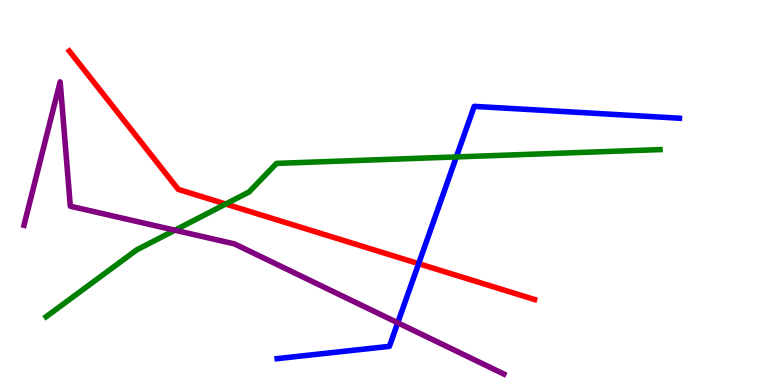[{'lines': ['blue', 'red'], 'intersections': [{'x': 5.4, 'y': 3.15}]}, {'lines': ['green', 'red'], 'intersections': [{'x': 2.91, 'y': 4.7}]}, {'lines': ['purple', 'red'], 'intersections': []}, {'lines': ['blue', 'green'], 'intersections': [{'x': 5.89, 'y': 5.92}]}, {'lines': ['blue', 'purple'], 'intersections': [{'x': 5.13, 'y': 1.62}]}, {'lines': ['green', 'purple'], 'intersections': [{'x': 2.26, 'y': 4.02}]}]